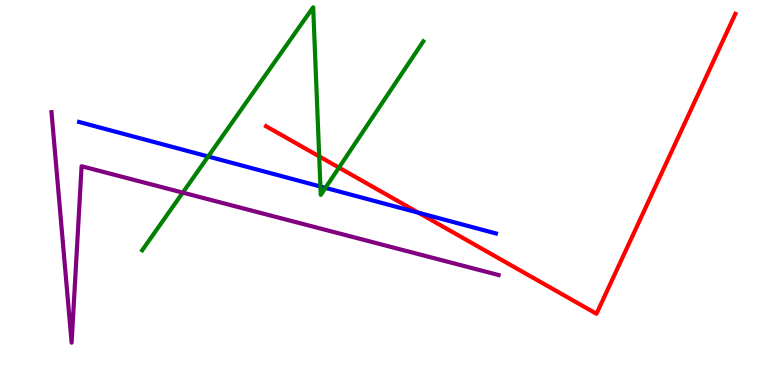[{'lines': ['blue', 'red'], 'intersections': [{'x': 5.4, 'y': 4.47}]}, {'lines': ['green', 'red'], 'intersections': [{'x': 4.12, 'y': 5.94}, {'x': 4.37, 'y': 5.65}]}, {'lines': ['purple', 'red'], 'intersections': []}, {'lines': ['blue', 'green'], 'intersections': [{'x': 2.69, 'y': 5.94}, {'x': 4.13, 'y': 5.16}, {'x': 4.2, 'y': 5.12}]}, {'lines': ['blue', 'purple'], 'intersections': []}, {'lines': ['green', 'purple'], 'intersections': [{'x': 2.36, 'y': 5.0}]}]